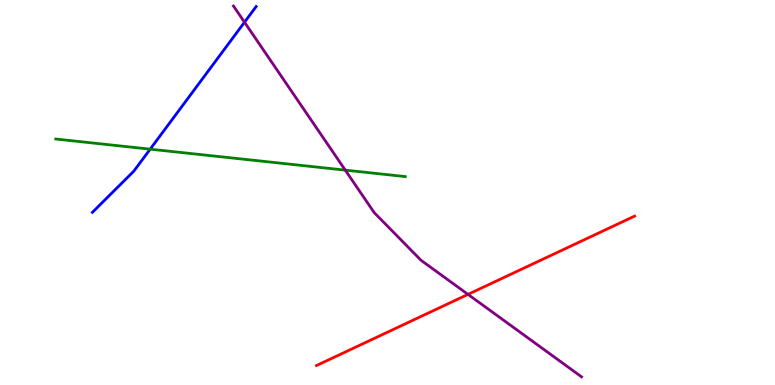[{'lines': ['blue', 'red'], 'intersections': []}, {'lines': ['green', 'red'], 'intersections': []}, {'lines': ['purple', 'red'], 'intersections': [{'x': 6.04, 'y': 2.35}]}, {'lines': ['blue', 'green'], 'intersections': [{'x': 1.94, 'y': 6.13}]}, {'lines': ['blue', 'purple'], 'intersections': [{'x': 3.15, 'y': 9.42}]}, {'lines': ['green', 'purple'], 'intersections': [{'x': 4.45, 'y': 5.58}]}]